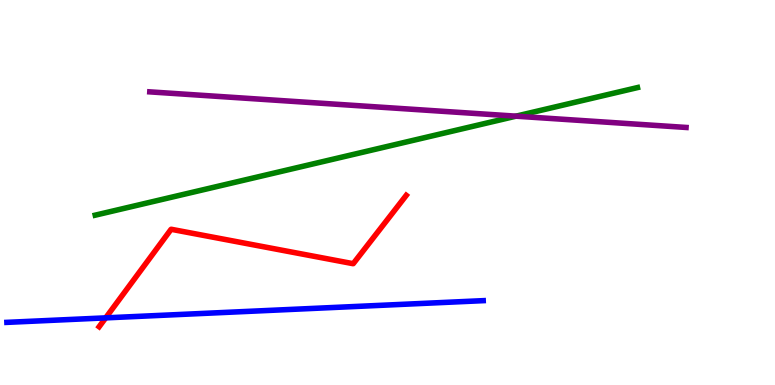[{'lines': ['blue', 'red'], 'intersections': [{'x': 1.36, 'y': 1.74}]}, {'lines': ['green', 'red'], 'intersections': []}, {'lines': ['purple', 'red'], 'intersections': []}, {'lines': ['blue', 'green'], 'intersections': []}, {'lines': ['blue', 'purple'], 'intersections': []}, {'lines': ['green', 'purple'], 'intersections': [{'x': 6.66, 'y': 6.98}]}]